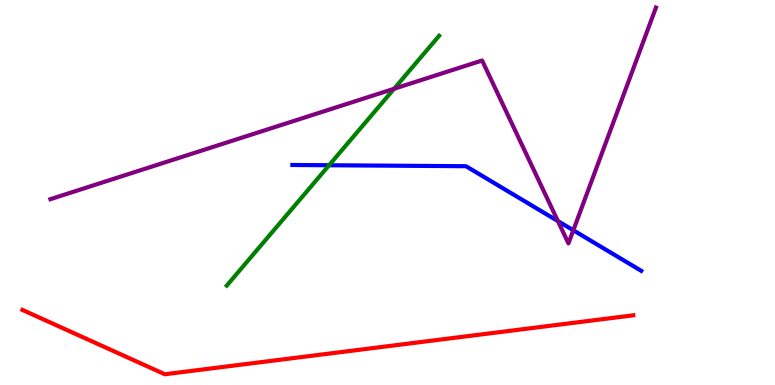[{'lines': ['blue', 'red'], 'intersections': []}, {'lines': ['green', 'red'], 'intersections': []}, {'lines': ['purple', 'red'], 'intersections': []}, {'lines': ['blue', 'green'], 'intersections': [{'x': 4.25, 'y': 5.71}]}, {'lines': ['blue', 'purple'], 'intersections': [{'x': 7.2, 'y': 4.26}, {'x': 7.4, 'y': 4.02}]}, {'lines': ['green', 'purple'], 'intersections': [{'x': 5.09, 'y': 7.69}]}]